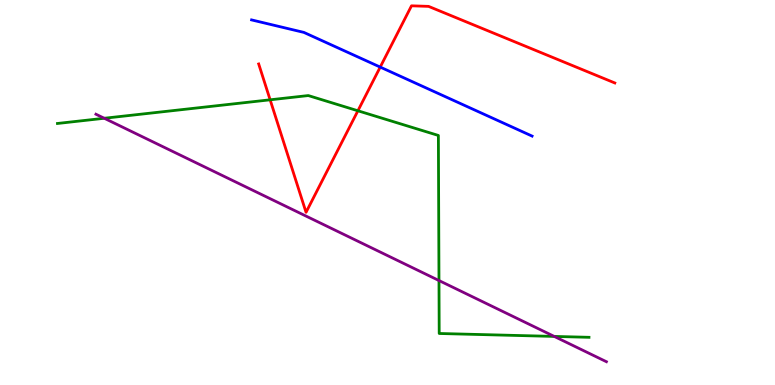[{'lines': ['blue', 'red'], 'intersections': [{'x': 4.91, 'y': 8.26}]}, {'lines': ['green', 'red'], 'intersections': [{'x': 3.49, 'y': 7.41}, {'x': 4.62, 'y': 7.12}]}, {'lines': ['purple', 'red'], 'intersections': []}, {'lines': ['blue', 'green'], 'intersections': []}, {'lines': ['blue', 'purple'], 'intersections': []}, {'lines': ['green', 'purple'], 'intersections': [{'x': 1.35, 'y': 6.93}, {'x': 5.66, 'y': 2.71}, {'x': 7.15, 'y': 1.26}]}]